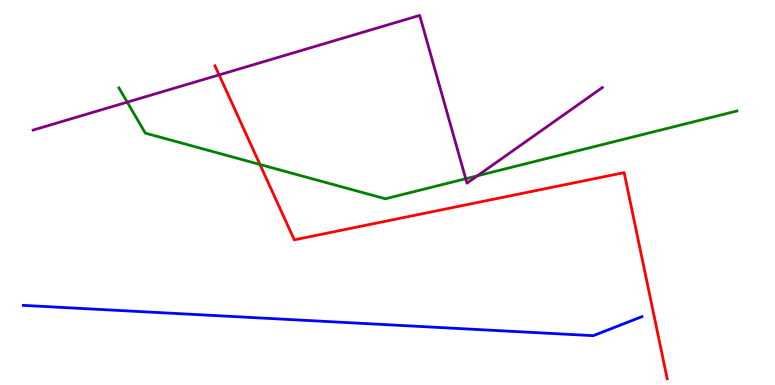[{'lines': ['blue', 'red'], 'intersections': []}, {'lines': ['green', 'red'], 'intersections': [{'x': 3.35, 'y': 5.73}]}, {'lines': ['purple', 'red'], 'intersections': [{'x': 2.83, 'y': 8.05}]}, {'lines': ['blue', 'green'], 'intersections': []}, {'lines': ['blue', 'purple'], 'intersections': []}, {'lines': ['green', 'purple'], 'intersections': [{'x': 1.64, 'y': 7.35}, {'x': 6.01, 'y': 5.36}, {'x': 6.16, 'y': 5.43}]}]